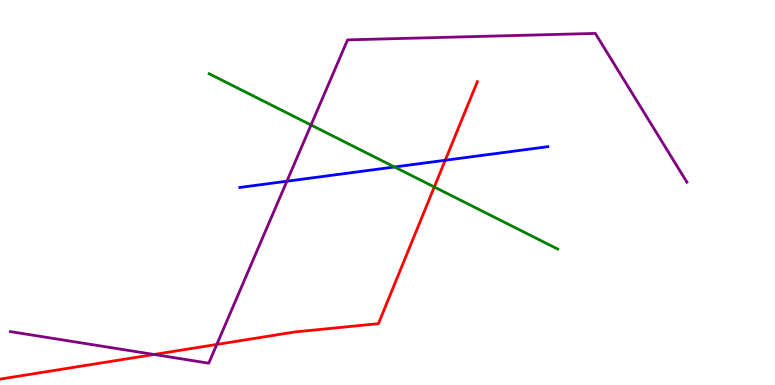[{'lines': ['blue', 'red'], 'intersections': [{'x': 5.74, 'y': 5.84}]}, {'lines': ['green', 'red'], 'intersections': [{'x': 5.6, 'y': 5.14}]}, {'lines': ['purple', 'red'], 'intersections': [{'x': 1.99, 'y': 0.793}, {'x': 2.8, 'y': 1.05}]}, {'lines': ['blue', 'green'], 'intersections': [{'x': 5.09, 'y': 5.66}]}, {'lines': ['blue', 'purple'], 'intersections': [{'x': 3.7, 'y': 5.29}]}, {'lines': ['green', 'purple'], 'intersections': [{'x': 4.01, 'y': 6.75}]}]